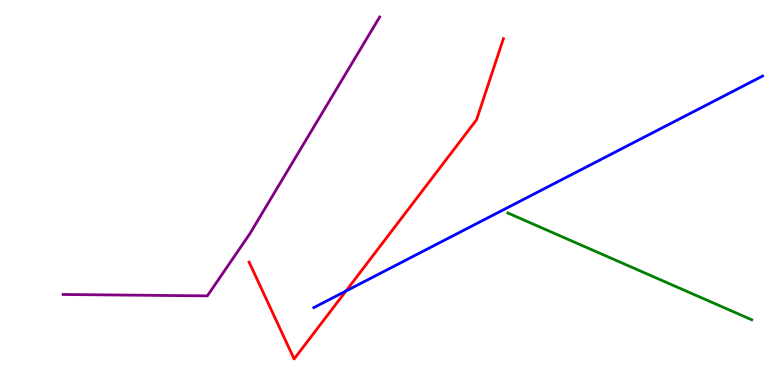[{'lines': ['blue', 'red'], 'intersections': [{'x': 4.46, 'y': 2.44}]}, {'lines': ['green', 'red'], 'intersections': []}, {'lines': ['purple', 'red'], 'intersections': []}, {'lines': ['blue', 'green'], 'intersections': []}, {'lines': ['blue', 'purple'], 'intersections': []}, {'lines': ['green', 'purple'], 'intersections': []}]